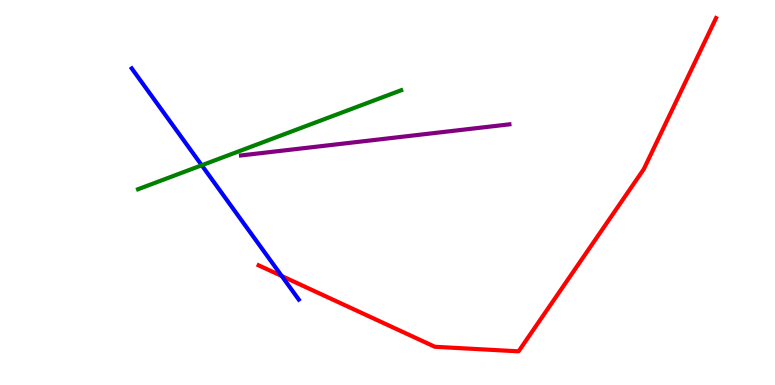[{'lines': ['blue', 'red'], 'intersections': [{'x': 3.64, 'y': 2.83}]}, {'lines': ['green', 'red'], 'intersections': []}, {'lines': ['purple', 'red'], 'intersections': []}, {'lines': ['blue', 'green'], 'intersections': [{'x': 2.6, 'y': 5.71}]}, {'lines': ['blue', 'purple'], 'intersections': []}, {'lines': ['green', 'purple'], 'intersections': []}]